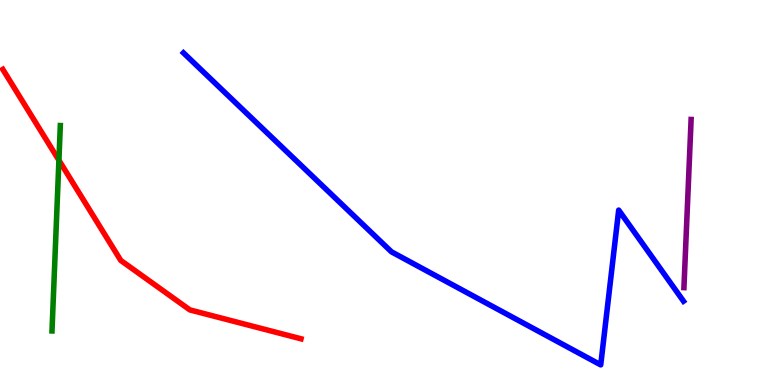[{'lines': ['blue', 'red'], 'intersections': []}, {'lines': ['green', 'red'], 'intersections': [{'x': 0.76, 'y': 5.84}]}, {'lines': ['purple', 'red'], 'intersections': []}, {'lines': ['blue', 'green'], 'intersections': []}, {'lines': ['blue', 'purple'], 'intersections': []}, {'lines': ['green', 'purple'], 'intersections': []}]